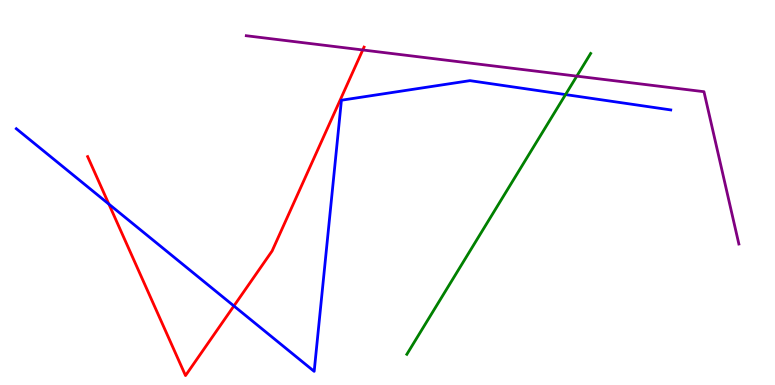[{'lines': ['blue', 'red'], 'intersections': [{'x': 1.4, 'y': 4.7}, {'x': 3.02, 'y': 2.05}]}, {'lines': ['green', 'red'], 'intersections': []}, {'lines': ['purple', 'red'], 'intersections': [{'x': 4.68, 'y': 8.7}]}, {'lines': ['blue', 'green'], 'intersections': [{'x': 7.3, 'y': 7.54}]}, {'lines': ['blue', 'purple'], 'intersections': []}, {'lines': ['green', 'purple'], 'intersections': [{'x': 7.44, 'y': 8.02}]}]